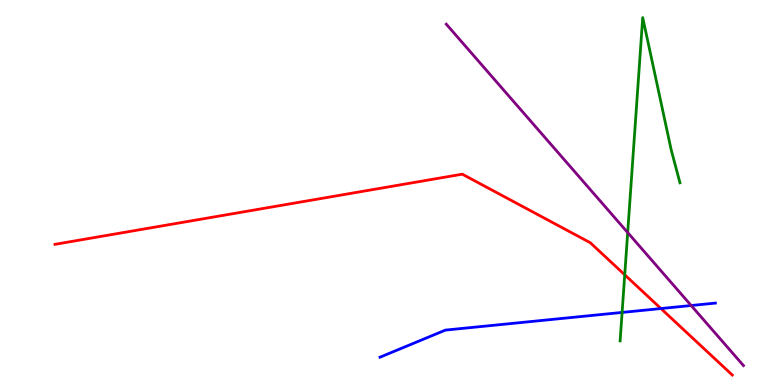[{'lines': ['blue', 'red'], 'intersections': [{'x': 8.53, 'y': 1.99}]}, {'lines': ['green', 'red'], 'intersections': [{'x': 8.06, 'y': 2.86}]}, {'lines': ['purple', 'red'], 'intersections': []}, {'lines': ['blue', 'green'], 'intersections': [{'x': 8.03, 'y': 1.89}]}, {'lines': ['blue', 'purple'], 'intersections': [{'x': 8.92, 'y': 2.06}]}, {'lines': ['green', 'purple'], 'intersections': [{'x': 8.1, 'y': 3.96}]}]